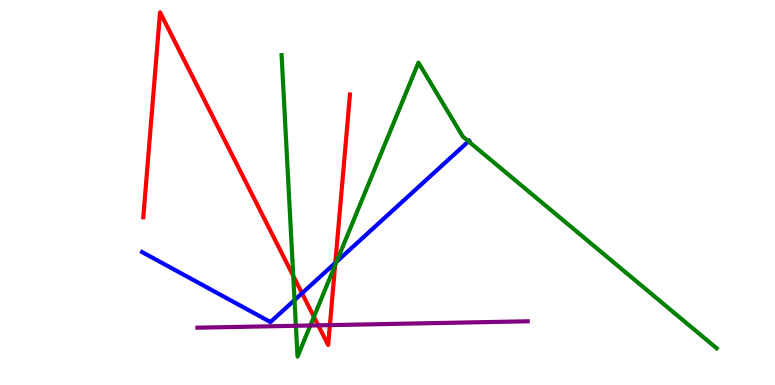[{'lines': ['blue', 'red'], 'intersections': [{'x': 3.9, 'y': 2.38}, {'x': 4.33, 'y': 3.17}]}, {'lines': ['green', 'red'], 'intersections': [{'x': 3.78, 'y': 2.83}, {'x': 4.05, 'y': 1.77}, {'x': 4.32, 'y': 3.11}]}, {'lines': ['purple', 'red'], 'intersections': [{'x': 4.11, 'y': 1.55}, {'x': 4.26, 'y': 1.56}]}, {'lines': ['blue', 'green'], 'intersections': [{'x': 3.8, 'y': 2.21}, {'x': 4.34, 'y': 3.2}, {'x': 6.05, 'y': 6.33}]}, {'lines': ['blue', 'purple'], 'intersections': []}, {'lines': ['green', 'purple'], 'intersections': [{'x': 3.82, 'y': 1.54}, {'x': 4.0, 'y': 1.55}]}]